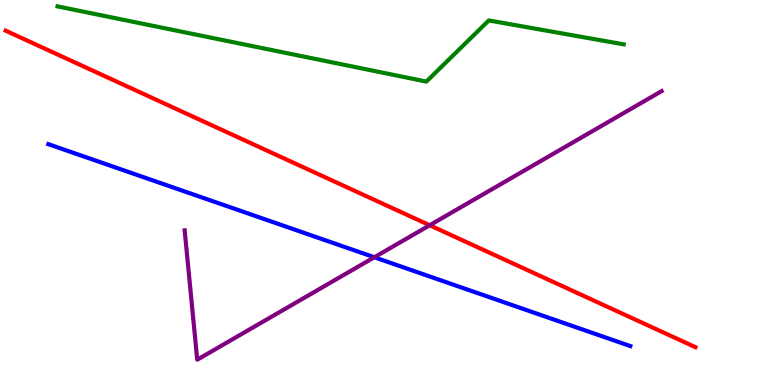[{'lines': ['blue', 'red'], 'intersections': []}, {'lines': ['green', 'red'], 'intersections': []}, {'lines': ['purple', 'red'], 'intersections': [{'x': 5.54, 'y': 4.15}]}, {'lines': ['blue', 'green'], 'intersections': []}, {'lines': ['blue', 'purple'], 'intersections': [{'x': 4.83, 'y': 3.32}]}, {'lines': ['green', 'purple'], 'intersections': []}]